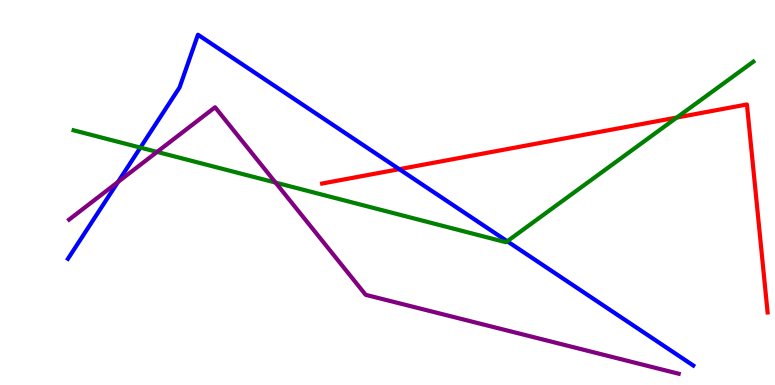[{'lines': ['blue', 'red'], 'intersections': [{'x': 5.15, 'y': 5.61}]}, {'lines': ['green', 'red'], 'intersections': [{'x': 8.73, 'y': 6.95}]}, {'lines': ['purple', 'red'], 'intersections': []}, {'lines': ['blue', 'green'], 'intersections': [{'x': 1.81, 'y': 6.17}, {'x': 6.54, 'y': 3.73}]}, {'lines': ['blue', 'purple'], 'intersections': [{'x': 1.52, 'y': 5.27}]}, {'lines': ['green', 'purple'], 'intersections': [{'x': 2.03, 'y': 6.05}, {'x': 3.56, 'y': 5.26}]}]